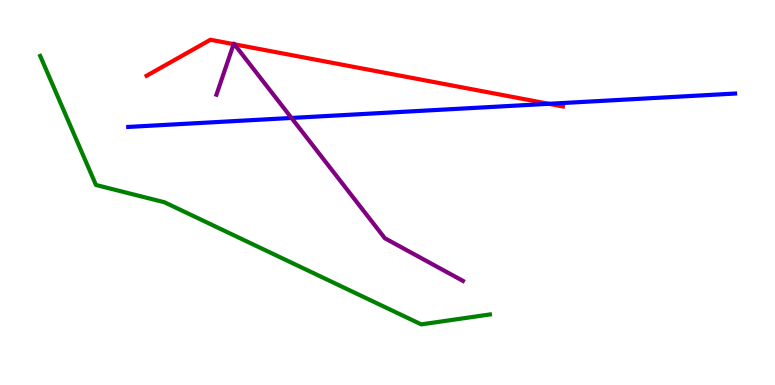[{'lines': ['blue', 'red'], 'intersections': [{'x': 7.08, 'y': 7.3}]}, {'lines': ['green', 'red'], 'intersections': []}, {'lines': ['purple', 'red'], 'intersections': [{'x': 3.01, 'y': 8.85}, {'x': 3.02, 'y': 8.85}]}, {'lines': ['blue', 'green'], 'intersections': []}, {'lines': ['blue', 'purple'], 'intersections': [{'x': 3.76, 'y': 6.94}]}, {'lines': ['green', 'purple'], 'intersections': []}]